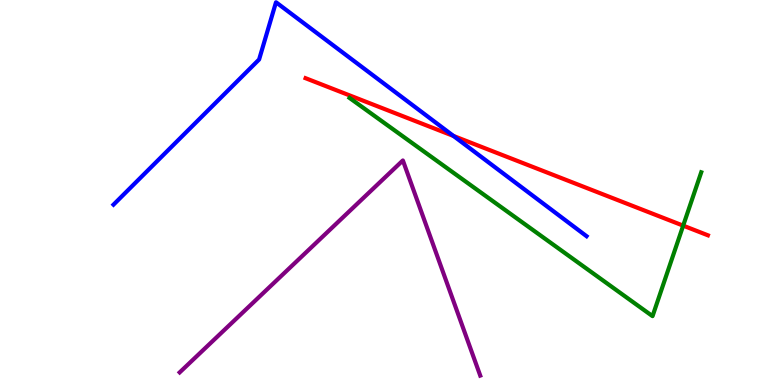[{'lines': ['blue', 'red'], 'intersections': [{'x': 5.85, 'y': 6.47}]}, {'lines': ['green', 'red'], 'intersections': [{'x': 8.82, 'y': 4.14}]}, {'lines': ['purple', 'red'], 'intersections': []}, {'lines': ['blue', 'green'], 'intersections': []}, {'lines': ['blue', 'purple'], 'intersections': []}, {'lines': ['green', 'purple'], 'intersections': []}]